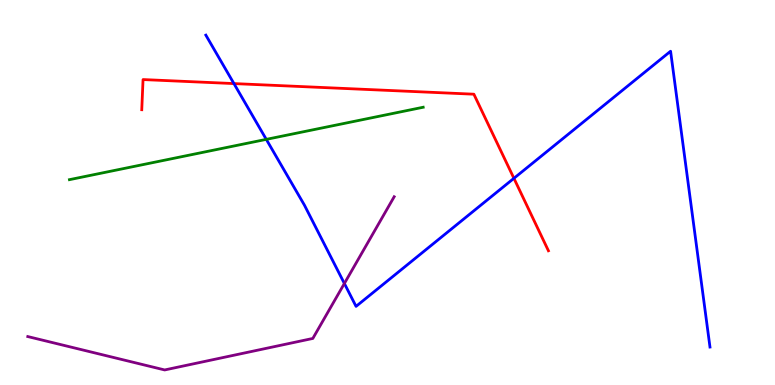[{'lines': ['blue', 'red'], 'intersections': [{'x': 3.02, 'y': 7.83}, {'x': 6.63, 'y': 5.37}]}, {'lines': ['green', 'red'], 'intersections': []}, {'lines': ['purple', 'red'], 'intersections': []}, {'lines': ['blue', 'green'], 'intersections': [{'x': 3.44, 'y': 6.38}]}, {'lines': ['blue', 'purple'], 'intersections': [{'x': 4.44, 'y': 2.64}]}, {'lines': ['green', 'purple'], 'intersections': []}]